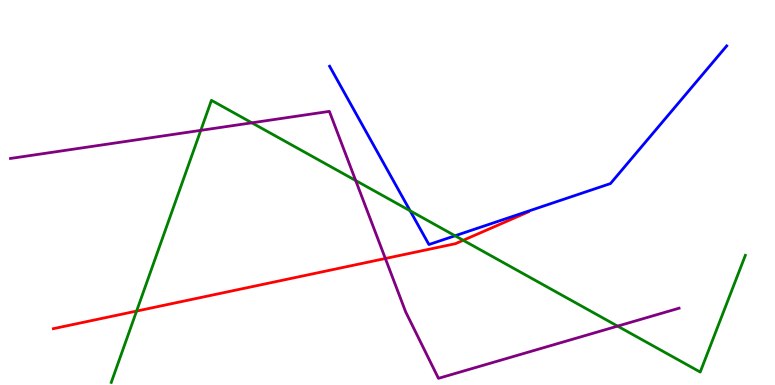[{'lines': ['blue', 'red'], 'intersections': []}, {'lines': ['green', 'red'], 'intersections': [{'x': 1.76, 'y': 1.92}, {'x': 5.98, 'y': 3.76}]}, {'lines': ['purple', 'red'], 'intersections': [{'x': 4.97, 'y': 3.29}]}, {'lines': ['blue', 'green'], 'intersections': [{'x': 5.29, 'y': 4.52}, {'x': 5.87, 'y': 3.88}]}, {'lines': ['blue', 'purple'], 'intersections': []}, {'lines': ['green', 'purple'], 'intersections': [{'x': 2.59, 'y': 6.61}, {'x': 3.25, 'y': 6.81}, {'x': 4.59, 'y': 5.31}, {'x': 7.97, 'y': 1.53}]}]